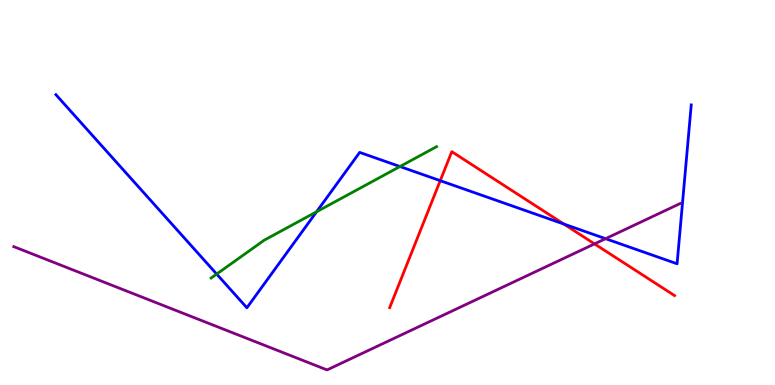[{'lines': ['blue', 'red'], 'intersections': [{'x': 5.68, 'y': 5.31}, {'x': 7.27, 'y': 4.18}]}, {'lines': ['green', 'red'], 'intersections': []}, {'lines': ['purple', 'red'], 'intersections': [{'x': 7.67, 'y': 3.67}]}, {'lines': ['blue', 'green'], 'intersections': [{'x': 2.8, 'y': 2.88}, {'x': 4.08, 'y': 4.5}, {'x': 5.16, 'y': 5.67}]}, {'lines': ['blue', 'purple'], 'intersections': [{'x': 7.81, 'y': 3.8}]}, {'lines': ['green', 'purple'], 'intersections': []}]